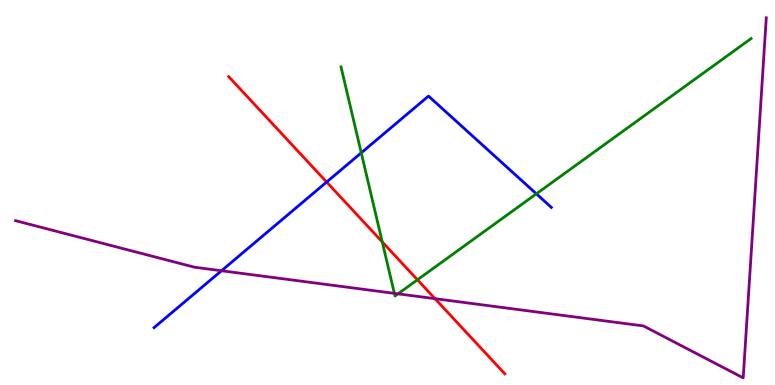[{'lines': ['blue', 'red'], 'intersections': [{'x': 4.21, 'y': 5.27}]}, {'lines': ['green', 'red'], 'intersections': [{'x': 4.93, 'y': 3.72}, {'x': 5.39, 'y': 2.73}]}, {'lines': ['purple', 'red'], 'intersections': [{'x': 5.61, 'y': 2.24}]}, {'lines': ['blue', 'green'], 'intersections': [{'x': 4.66, 'y': 6.03}, {'x': 6.92, 'y': 4.97}]}, {'lines': ['blue', 'purple'], 'intersections': [{'x': 2.86, 'y': 2.97}]}, {'lines': ['green', 'purple'], 'intersections': [{'x': 5.09, 'y': 2.38}, {'x': 5.14, 'y': 2.37}]}]